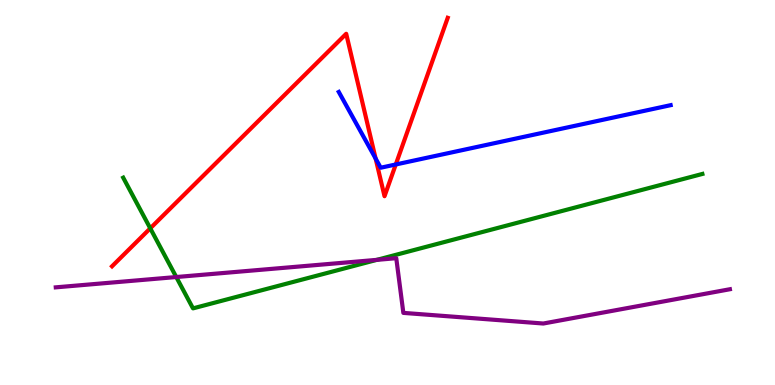[{'lines': ['blue', 'red'], 'intersections': [{'x': 4.85, 'y': 5.88}, {'x': 5.11, 'y': 5.73}]}, {'lines': ['green', 'red'], 'intersections': [{'x': 1.94, 'y': 4.07}]}, {'lines': ['purple', 'red'], 'intersections': []}, {'lines': ['blue', 'green'], 'intersections': []}, {'lines': ['blue', 'purple'], 'intersections': []}, {'lines': ['green', 'purple'], 'intersections': [{'x': 2.27, 'y': 2.8}, {'x': 4.86, 'y': 3.25}]}]